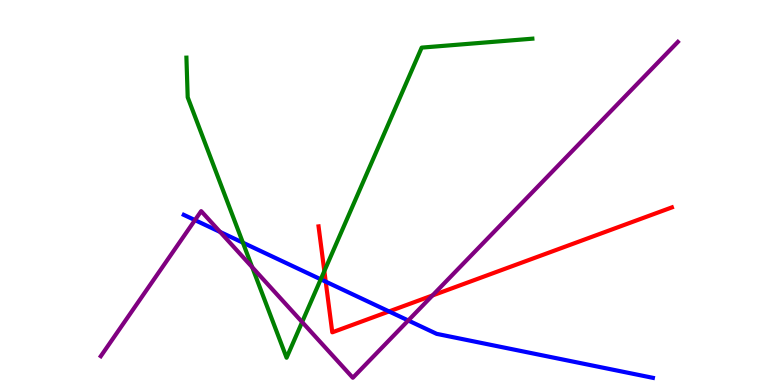[{'lines': ['blue', 'red'], 'intersections': [{'x': 4.2, 'y': 2.68}, {'x': 5.02, 'y': 1.91}]}, {'lines': ['green', 'red'], 'intersections': [{'x': 4.19, 'y': 2.96}]}, {'lines': ['purple', 'red'], 'intersections': [{'x': 5.58, 'y': 2.33}]}, {'lines': ['blue', 'green'], 'intersections': [{'x': 3.13, 'y': 3.7}, {'x': 4.14, 'y': 2.75}]}, {'lines': ['blue', 'purple'], 'intersections': [{'x': 2.52, 'y': 4.28}, {'x': 2.84, 'y': 3.98}, {'x': 5.27, 'y': 1.68}]}, {'lines': ['green', 'purple'], 'intersections': [{'x': 3.25, 'y': 3.06}, {'x': 3.9, 'y': 1.64}]}]